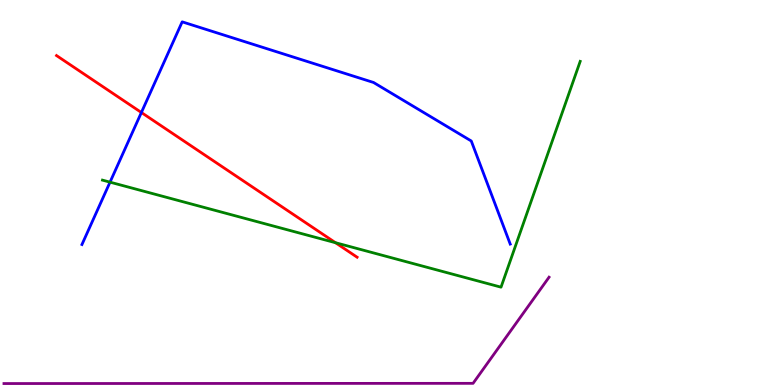[{'lines': ['blue', 'red'], 'intersections': [{'x': 1.82, 'y': 7.08}]}, {'lines': ['green', 'red'], 'intersections': [{'x': 4.33, 'y': 3.7}]}, {'lines': ['purple', 'red'], 'intersections': []}, {'lines': ['blue', 'green'], 'intersections': [{'x': 1.42, 'y': 5.27}]}, {'lines': ['blue', 'purple'], 'intersections': []}, {'lines': ['green', 'purple'], 'intersections': []}]